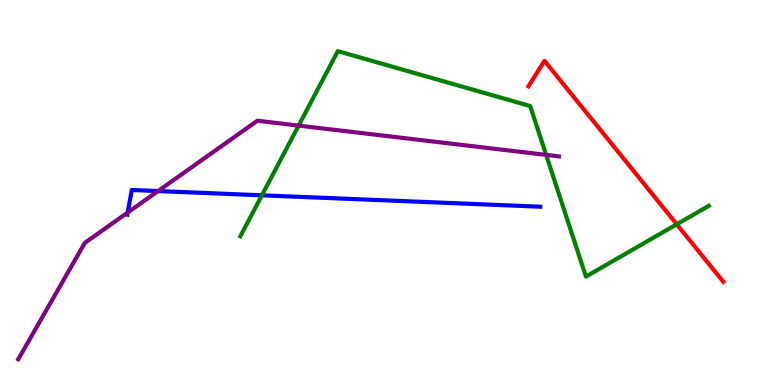[{'lines': ['blue', 'red'], 'intersections': []}, {'lines': ['green', 'red'], 'intersections': [{'x': 8.73, 'y': 4.17}]}, {'lines': ['purple', 'red'], 'intersections': []}, {'lines': ['blue', 'green'], 'intersections': [{'x': 3.38, 'y': 4.93}]}, {'lines': ['blue', 'purple'], 'intersections': [{'x': 1.65, 'y': 4.48}, {'x': 2.04, 'y': 5.04}]}, {'lines': ['green', 'purple'], 'intersections': [{'x': 3.85, 'y': 6.74}, {'x': 7.05, 'y': 5.98}]}]